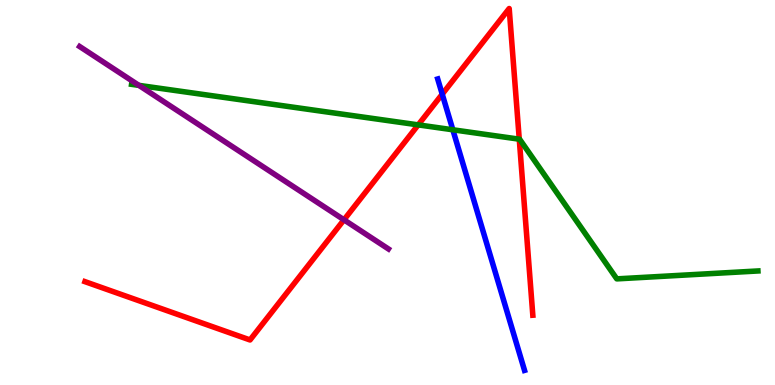[{'lines': ['blue', 'red'], 'intersections': [{'x': 5.71, 'y': 7.55}]}, {'lines': ['green', 'red'], 'intersections': [{'x': 5.4, 'y': 6.76}, {'x': 6.7, 'y': 6.38}]}, {'lines': ['purple', 'red'], 'intersections': [{'x': 4.44, 'y': 4.29}]}, {'lines': ['blue', 'green'], 'intersections': [{'x': 5.84, 'y': 6.63}]}, {'lines': ['blue', 'purple'], 'intersections': []}, {'lines': ['green', 'purple'], 'intersections': [{'x': 1.79, 'y': 7.78}]}]